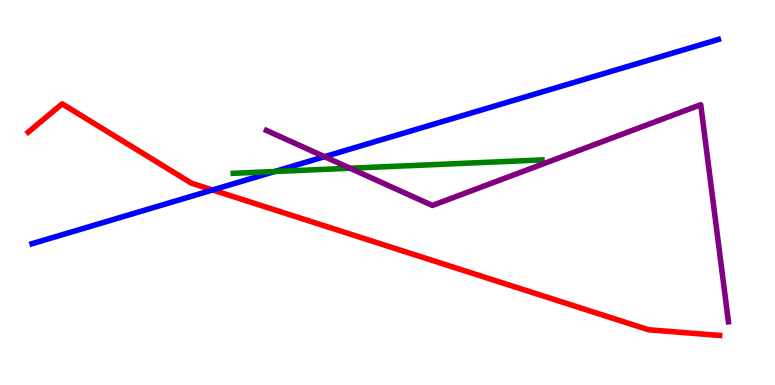[{'lines': ['blue', 'red'], 'intersections': [{'x': 2.74, 'y': 5.07}]}, {'lines': ['green', 'red'], 'intersections': []}, {'lines': ['purple', 'red'], 'intersections': []}, {'lines': ['blue', 'green'], 'intersections': [{'x': 3.54, 'y': 5.55}]}, {'lines': ['blue', 'purple'], 'intersections': [{'x': 4.19, 'y': 5.93}]}, {'lines': ['green', 'purple'], 'intersections': [{'x': 4.52, 'y': 5.63}]}]